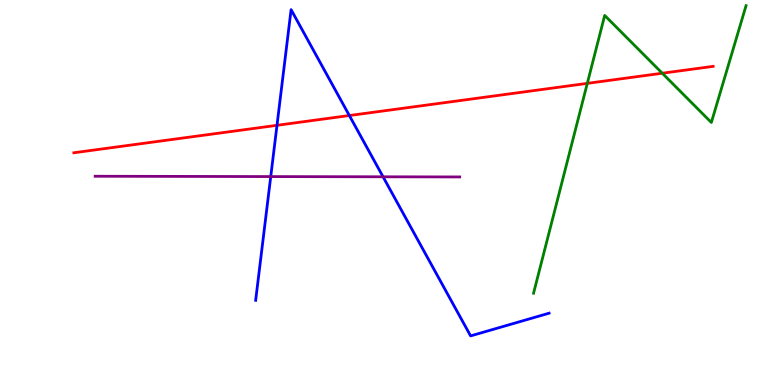[{'lines': ['blue', 'red'], 'intersections': [{'x': 3.57, 'y': 6.75}, {'x': 4.51, 'y': 7.0}]}, {'lines': ['green', 'red'], 'intersections': [{'x': 7.58, 'y': 7.83}, {'x': 8.55, 'y': 8.1}]}, {'lines': ['purple', 'red'], 'intersections': []}, {'lines': ['blue', 'green'], 'intersections': []}, {'lines': ['blue', 'purple'], 'intersections': [{'x': 3.49, 'y': 5.41}, {'x': 4.94, 'y': 5.41}]}, {'lines': ['green', 'purple'], 'intersections': []}]